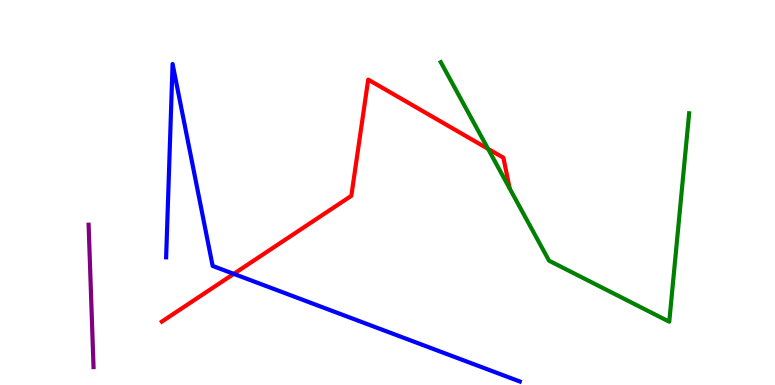[{'lines': ['blue', 'red'], 'intersections': [{'x': 3.02, 'y': 2.89}]}, {'lines': ['green', 'red'], 'intersections': [{'x': 6.3, 'y': 6.13}]}, {'lines': ['purple', 'red'], 'intersections': []}, {'lines': ['blue', 'green'], 'intersections': []}, {'lines': ['blue', 'purple'], 'intersections': []}, {'lines': ['green', 'purple'], 'intersections': []}]